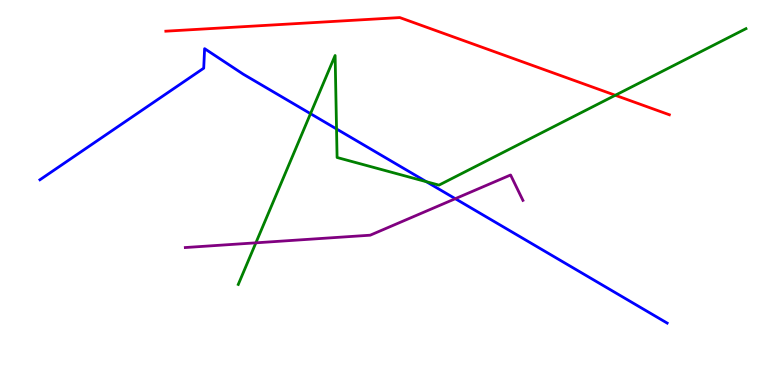[{'lines': ['blue', 'red'], 'intersections': []}, {'lines': ['green', 'red'], 'intersections': [{'x': 7.94, 'y': 7.53}]}, {'lines': ['purple', 'red'], 'intersections': []}, {'lines': ['blue', 'green'], 'intersections': [{'x': 4.01, 'y': 7.05}, {'x': 4.34, 'y': 6.65}, {'x': 5.5, 'y': 5.28}]}, {'lines': ['blue', 'purple'], 'intersections': [{'x': 5.87, 'y': 4.84}]}, {'lines': ['green', 'purple'], 'intersections': [{'x': 3.3, 'y': 3.69}]}]